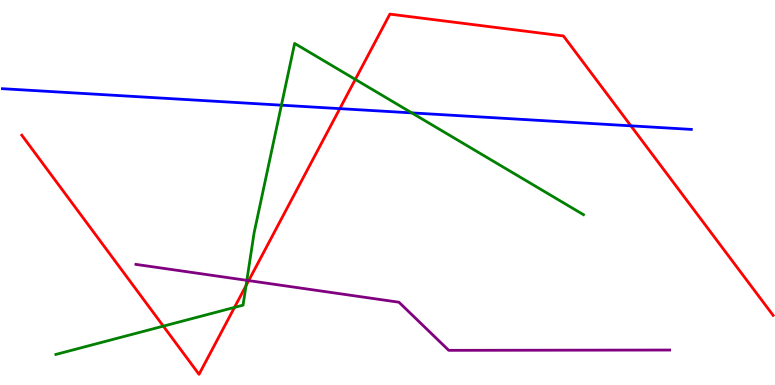[{'lines': ['blue', 'red'], 'intersections': [{'x': 4.38, 'y': 7.18}, {'x': 8.14, 'y': 6.73}]}, {'lines': ['green', 'red'], 'intersections': [{'x': 2.11, 'y': 1.53}, {'x': 3.03, 'y': 2.02}, {'x': 3.17, 'y': 2.58}, {'x': 4.58, 'y': 7.94}]}, {'lines': ['purple', 'red'], 'intersections': [{'x': 3.21, 'y': 2.71}]}, {'lines': ['blue', 'green'], 'intersections': [{'x': 3.63, 'y': 7.27}, {'x': 5.31, 'y': 7.07}]}, {'lines': ['blue', 'purple'], 'intersections': []}, {'lines': ['green', 'purple'], 'intersections': [{'x': 3.19, 'y': 2.72}]}]